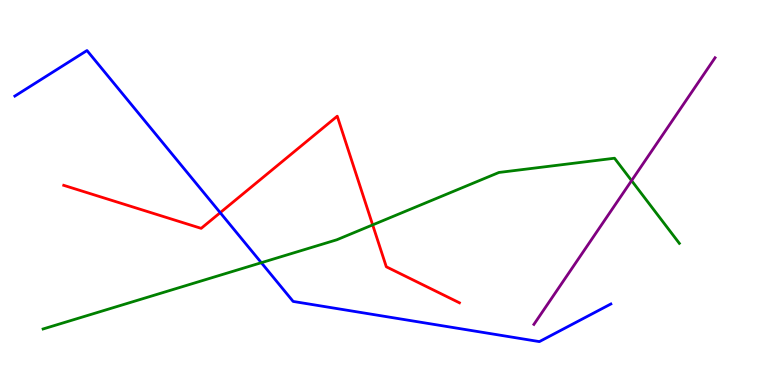[{'lines': ['blue', 'red'], 'intersections': [{'x': 2.84, 'y': 4.48}]}, {'lines': ['green', 'red'], 'intersections': [{'x': 4.81, 'y': 4.16}]}, {'lines': ['purple', 'red'], 'intersections': []}, {'lines': ['blue', 'green'], 'intersections': [{'x': 3.37, 'y': 3.18}]}, {'lines': ['blue', 'purple'], 'intersections': []}, {'lines': ['green', 'purple'], 'intersections': [{'x': 8.15, 'y': 5.31}]}]